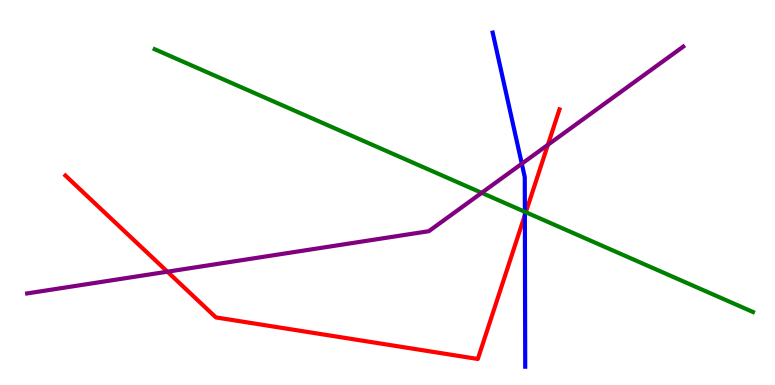[{'lines': ['blue', 'red'], 'intersections': [{'x': 6.77, 'y': 4.41}]}, {'lines': ['green', 'red'], 'intersections': [{'x': 6.78, 'y': 4.49}]}, {'lines': ['purple', 'red'], 'intersections': [{'x': 2.16, 'y': 2.94}, {'x': 7.07, 'y': 6.24}]}, {'lines': ['blue', 'green'], 'intersections': [{'x': 6.77, 'y': 4.5}]}, {'lines': ['blue', 'purple'], 'intersections': [{'x': 6.73, 'y': 5.75}]}, {'lines': ['green', 'purple'], 'intersections': [{'x': 6.22, 'y': 4.99}]}]